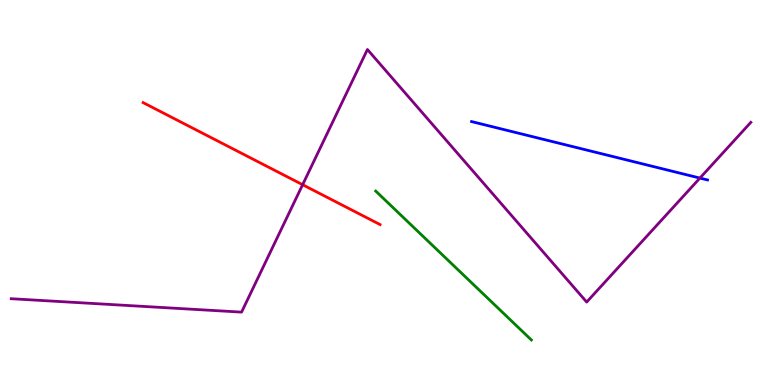[{'lines': ['blue', 'red'], 'intersections': []}, {'lines': ['green', 'red'], 'intersections': []}, {'lines': ['purple', 'red'], 'intersections': [{'x': 3.9, 'y': 5.2}]}, {'lines': ['blue', 'green'], 'intersections': []}, {'lines': ['blue', 'purple'], 'intersections': [{'x': 9.03, 'y': 5.37}]}, {'lines': ['green', 'purple'], 'intersections': []}]